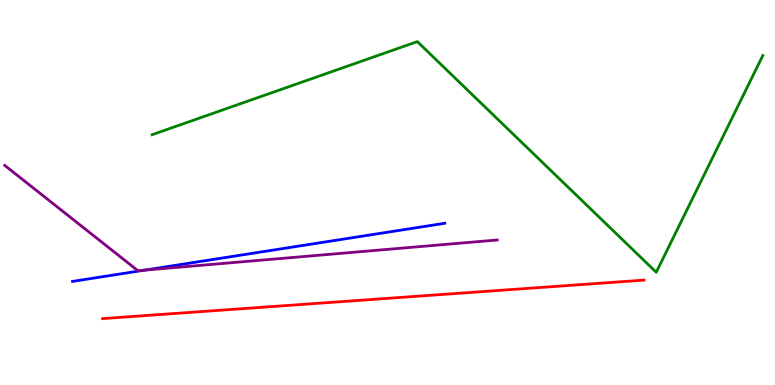[{'lines': ['blue', 'red'], 'intersections': []}, {'lines': ['green', 'red'], 'intersections': []}, {'lines': ['purple', 'red'], 'intersections': []}, {'lines': ['blue', 'green'], 'intersections': []}, {'lines': ['blue', 'purple'], 'intersections': [{'x': 1.87, 'y': 2.98}]}, {'lines': ['green', 'purple'], 'intersections': []}]